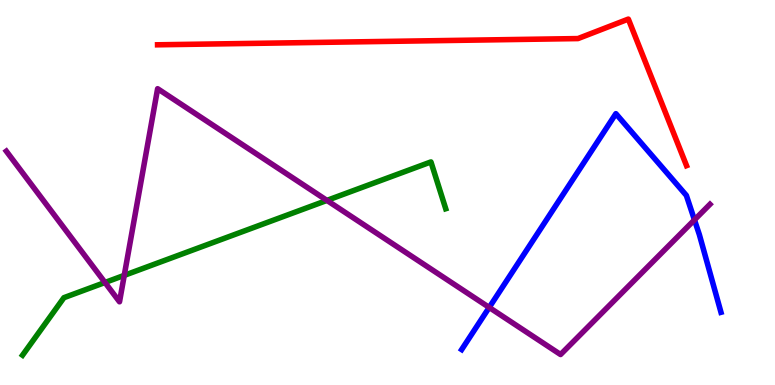[{'lines': ['blue', 'red'], 'intersections': []}, {'lines': ['green', 'red'], 'intersections': []}, {'lines': ['purple', 'red'], 'intersections': []}, {'lines': ['blue', 'green'], 'intersections': []}, {'lines': ['blue', 'purple'], 'intersections': [{'x': 6.31, 'y': 2.01}, {'x': 8.96, 'y': 4.29}]}, {'lines': ['green', 'purple'], 'intersections': [{'x': 1.35, 'y': 2.66}, {'x': 1.6, 'y': 2.85}, {'x': 4.22, 'y': 4.79}]}]